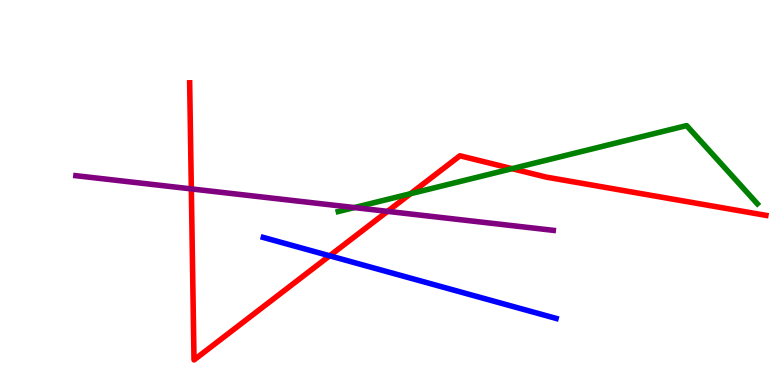[{'lines': ['blue', 'red'], 'intersections': [{'x': 4.25, 'y': 3.36}]}, {'lines': ['green', 'red'], 'intersections': [{'x': 5.3, 'y': 4.97}, {'x': 6.61, 'y': 5.62}]}, {'lines': ['purple', 'red'], 'intersections': [{'x': 2.47, 'y': 5.09}, {'x': 5.0, 'y': 4.51}]}, {'lines': ['blue', 'green'], 'intersections': []}, {'lines': ['blue', 'purple'], 'intersections': []}, {'lines': ['green', 'purple'], 'intersections': [{'x': 4.57, 'y': 4.61}]}]